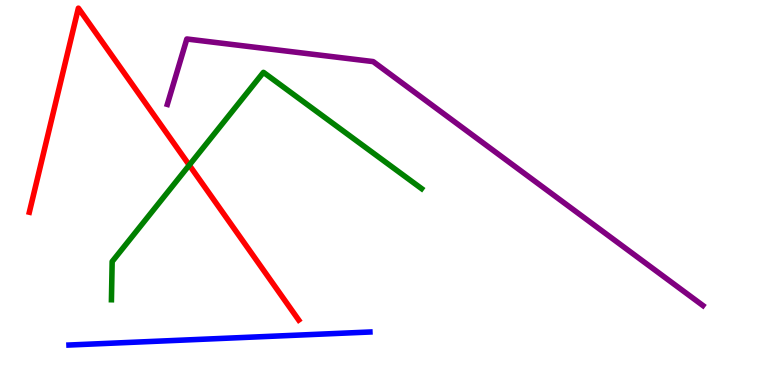[{'lines': ['blue', 'red'], 'intersections': []}, {'lines': ['green', 'red'], 'intersections': [{'x': 2.44, 'y': 5.71}]}, {'lines': ['purple', 'red'], 'intersections': []}, {'lines': ['blue', 'green'], 'intersections': []}, {'lines': ['blue', 'purple'], 'intersections': []}, {'lines': ['green', 'purple'], 'intersections': []}]